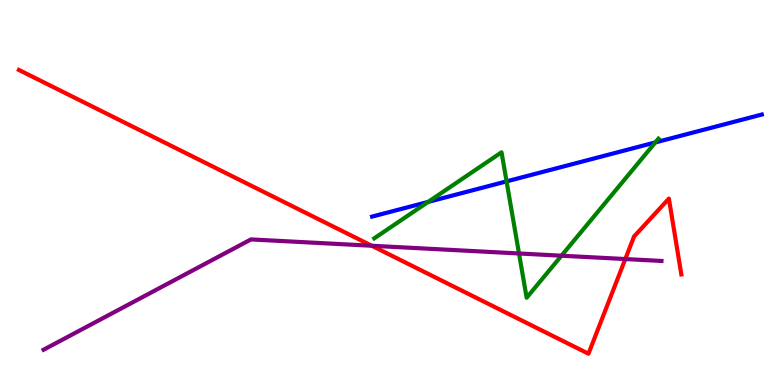[{'lines': ['blue', 'red'], 'intersections': []}, {'lines': ['green', 'red'], 'intersections': []}, {'lines': ['purple', 'red'], 'intersections': [{'x': 4.8, 'y': 3.62}, {'x': 8.07, 'y': 3.27}]}, {'lines': ['blue', 'green'], 'intersections': [{'x': 5.52, 'y': 4.76}, {'x': 6.54, 'y': 5.29}, {'x': 8.46, 'y': 6.3}]}, {'lines': ['blue', 'purple'], 'intersections': []}, {'lines': ['green', 'purple'], 'intersections': [{'x': 6.7, 'y': 3.42}, {'x': 7.24, 'y': 3.36}]}]